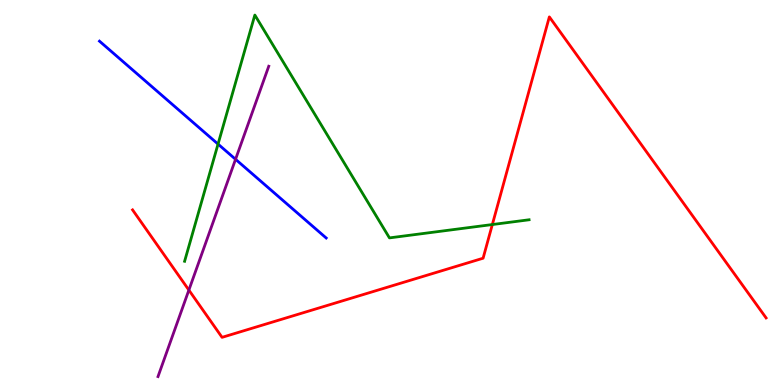[{'lines': ['blue', 'red'], 'intersections': []}, {'lines': ['green', 'red'], 'intersections': [{'x': 6.35, 'y': 4.17}]}, {'lines': ['purple', 'red'], 'intersections': [{'x': 2.44, 'y': 2.47}]}, {'lines': ['blue', 'green'], 'intersections': [{'x': 2.81, 'y': 6.26}]}, {'lines': ['blue', 'purple'], 'intersections': [{'x': 3.04, 'y': 5.86}]}, {'lines': ['green', 'purple'], 'intersections': []}]